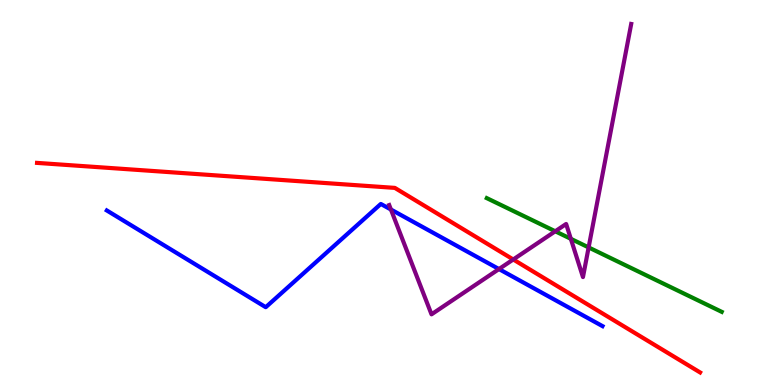[{'lines': ['blue', 'red'], 'intersections': []}, {'lines': ['green', 'red'], 'intersections': []}, {'lines': ['purple', 'red'], 'intersections': [{'x': 6.62, 'y': 3.26}]}, {'lines': ['blue', 'green'], 'intersections': []}, {'lines': ['blue', 'purple'], 'intersections': [{'x': 5.04, 'y': 4.56}, {'x': 6.44, 'y': 3.01}]}, {'lines': ['green', 'purple'], 'intersections': [{'x': 7.16, 'y': 3.99}, {'x': 7.37, 'y': 3.8}, {'x': 7.6, 'y': 3.57}]}]